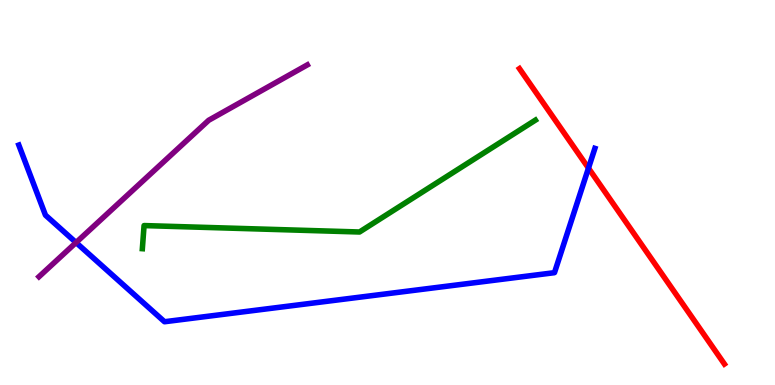[{'lines': ['blue', 'red'], 'intersections': [{'x': 7.59, 'y': 5.63}]}, {'lines': ['green', 'red'], 'intersections': []}, {'lines': ['purple', 'red'], 'intersections': []}, {'lines': ['blue', 'green'], 'intersections': []}, {'lines': ['blue', 'purple'], 'intersections': [{'x': 0.981, 'y': 3.7}]}, {'lines': ['green', 'purple'], 'intersections': []}]